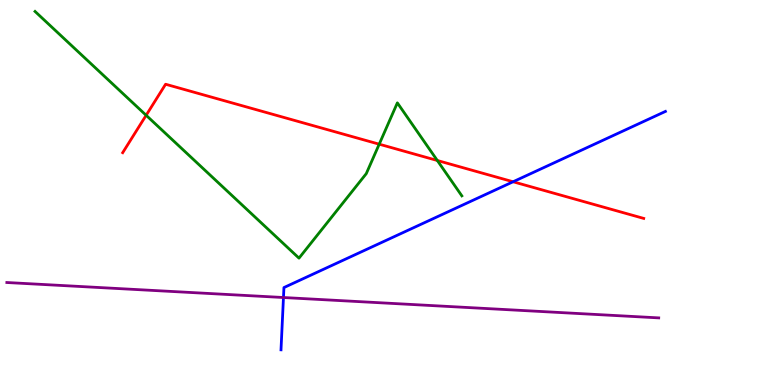[{'lines': ['blue', 'red'], 'intersections': [{'x': 6.62, 'y': 5.28}]}, {'lines': ['green', 'red'], 'intersections': [{'x': 1.89, 'y': 7.01}, {'x': 4.89, 'y': 6.25}, {'x': 5.64, 'y': 5.83}]}, {'lines': ['purple', 'red'], 'intersections': []}, {'lines': ['blue', 'green'], 'intersections': []}, {'lines': ['blue', 'purple'], 'intersections': [{'x': 3.66, 'y': 2.27}]}, {'lines': ['green', 'purple'], 'intersections': []}]